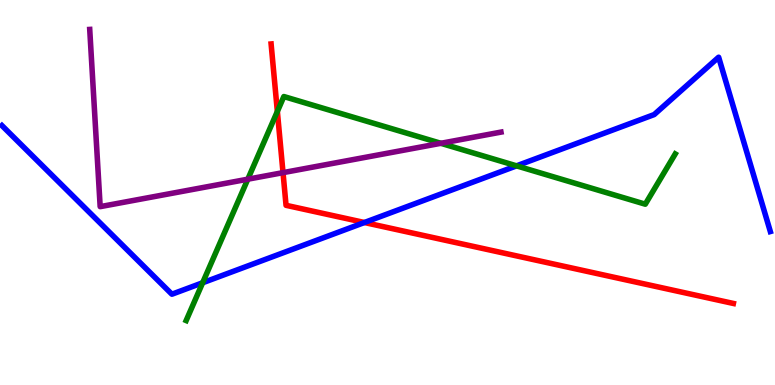[{'lines': ['blue', 'red'], 'intersections': [{'x': 4.7, 'y': 4.22}]}, {'lines': ['green', 'red'], 'intersections': [{'x': 3.58, 'y': 7.11}]}, {'lines': ['purple', 'red'], 'intersections': [{'x': 3.65, 'y': 5.52}]}, {'lines': ['blue', 'green'], 'intersections': [{'x': 2.61, 'y': 2.66}, {'x': 6.67, 'y': 5.69}]}, {'lines': ['blue', 'purple'], 'intersections': []}, {'lines': ['green', 'purple'], 'intersections': [{'x': 3.2, 'y': 5.35}, {'x': 5.69, 'y': 6.28}]}]